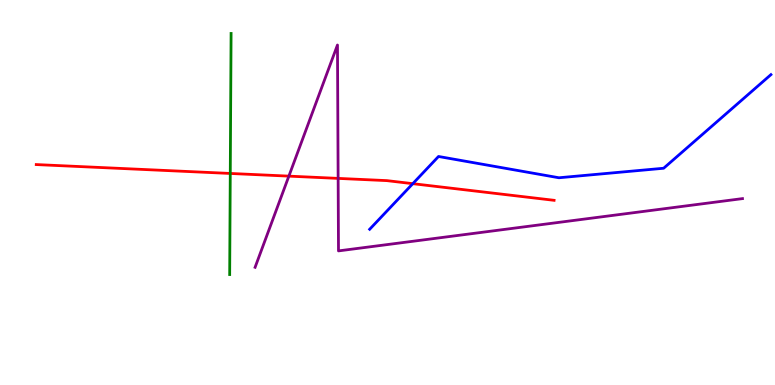[{'lines': ['blue', 'red'], 'intersections': [{'x': 5.33, 'y': 5.23}]}, {'lines': ['green', 'red'], 'intersections': [{'x': 2.97, 'y': 5.49}]}, {'lines': ['purple', 'red'], 'intersections': [{'x': 3.73, 'y': 5.43}, {'x': 4.36, 'y': 5.37}]}, {'lines': ['blue', 'green'], 'intersections': []}, {'lines': ['blue', 'purple'], 'intersections': []}, {'lines': ['green', 'purple'], 'intersections': []}]